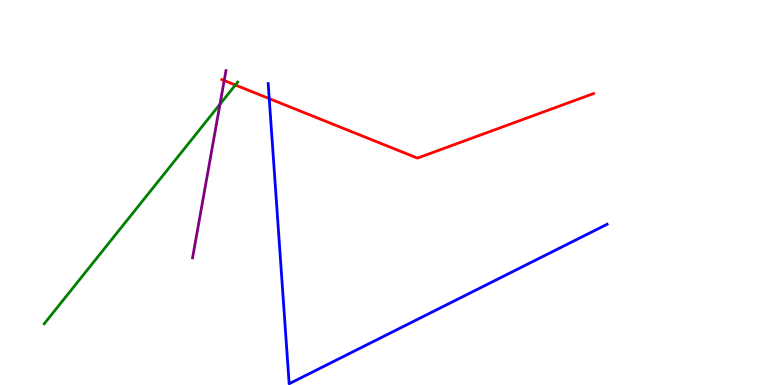[{'lines': ['blue', 'red'], 'intersections': [{'x': 3.47, 'y': 7.44}]}, {'lines': ['green', 'red'], 'intersections': [{'x': 3.04, 'y': 7.79}]}, {'lines': ['purple', 'red'], 'intersections': [{'x': 2.89, 'y': 7.91}]}, {'lines': ['blue', 'green'], 'intersections': []}, {'lines': ['blue', 'purple'], 'intersections': []}, {'lines': ['green', 'purple'], 'intersections': [{'x': 2.84, 'y': 7.29}]}]